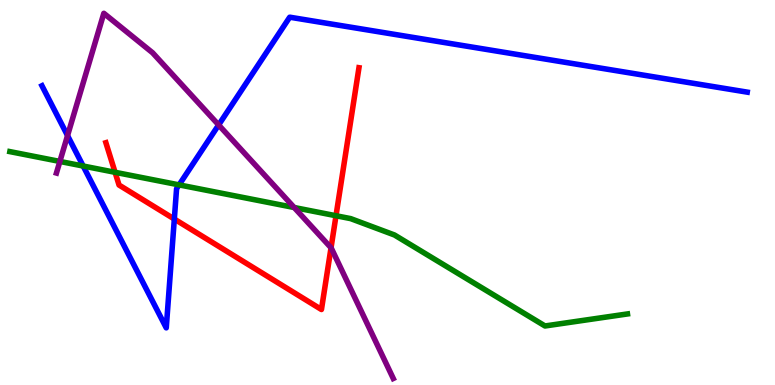[{'lines': ['blue', 'red'], 'intersections': [{'x': 2.25, 'y': 4.31}]}, {'lines': ['green', 'red'], 'intersections': [{'x': 1.48, 'y': 5.52}, {'x': 4.34, 'y': 4.4}]}, {'lines': ['purple', 'red'], 'intersections': [{'x': 4.27, 'y': 3.56}]}, {'lines': ['blue', 'green'], 'intersections': [{'x': 1.07, 'y': 5.69}, {'x': 2.31, 'y': 5.2}]}, {'lines': ['blue', 'purple'], 'intersections': [{'x': 0.872, 'y': 6.48}, {'x': 2.82, 'y': 6.75}]}, {'lines': ['green', 'purple'], 'intersections': [{'x': 0.773, 'y': 5.81}, {'x': 3.8, 'y': 4.61}]}]